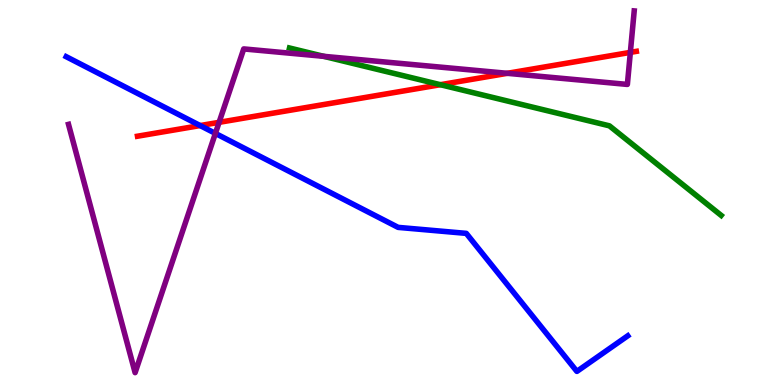[{'lines': ['blue', 'red'], 'intersections': [{'x': 2.58, 'y': 6.74}]}, {'lines': ['green', 'red'], 'intersections': [{'x': 5.68, 'y': 7.8}]}, {'lines': ['purple', 'red'], 'intersections': [{'x': 2.83, 'y': 6.82}, {'x': 6.55, 'y': 8.1}, {'x': 8.13, 'y': 8.64}]}, {'lines': ['blue', 'green'], 'intersections': []}, {'lines': ['blue', 'purple'], 'intersections': [{'x': 2.78, 'y': 6.53}]}, {'lines': ['green', 'purple'], 'intersections': [{'x': 4.18, 'y': 8.54}]}]